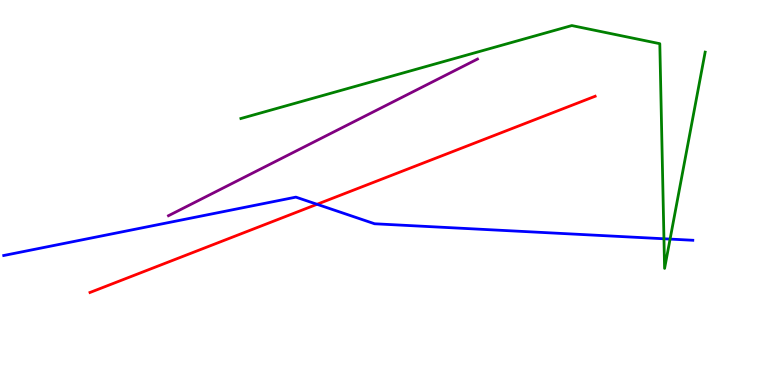[{'lines': ['blue', 'red'], 'intersections': [{'x': 4.09, 'y': 4.69}]}, {'lines': ['green', 'red'], 'intersections': []}, {'lines': ['purple', 'red'], 'intersections': []}, {'lines': ['blue', 'green'], 'intersections': [{'x': 8.57, 'y': 3.8}, {'x': 8.65, 'y': 3.79}]}, {'lines': ['blue', 'purple'], 'intersections': []}, {'lines': ['green', 'purple'], 'intersections': []}]